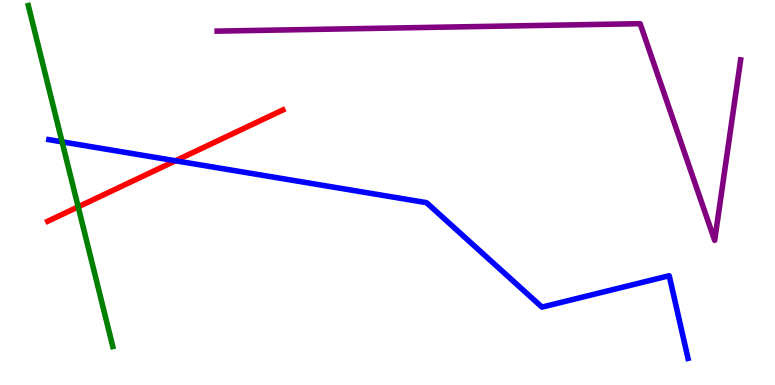[{'lines': ['blue', 'red'], 'intersections': [{'x': 2.26, 'y': 5.82}]}, {'lines': ['green', 'red'], 'intersections': [{'x': 1.01, 'y': 4.63}]}, {'lines': ['purple', 'red'], 'intersections': []}, {'lines': ['blue', 'green'], 'intersections': [{'x': 0.801, 'y': 6.32}]}, {'lines': ['blue', 'purple'], 'intersections': []}, {'lines': ['green', 'purple'], 'intersections': []}]